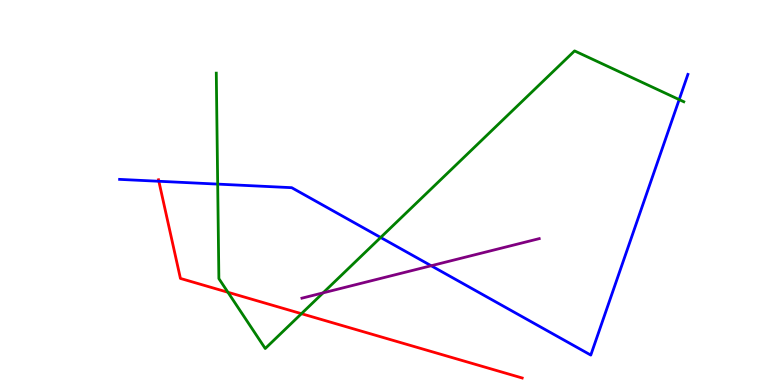[{'lines': ['blue', 'red'], 'intersections': [{'x': 2.05, 'y': 5.29}]}, {'lines': ['green', 'red'], 'intersections': [{'x': 2.94, 'y': 2.41}, {'x': 3.89, 'y': 1.85}]}, {'lines': ['purple', 'red'], 'intersections': []}, {'lines': ['blue', 'green'], 'intersections': [{'x': 2.81, 'y': 5.22}, {'x': 4.91, 'y': 3.83}, {'x': 8.76, 'y': 7.41}]}, {'lines': ['blue', 'purple'], 'intersections': [{'x': 5.56, 'y': 3.1}]}, {'lines': ['green', 'purple'], 'intersections': [{'x': 4.17, 'y': 2.39}]}]